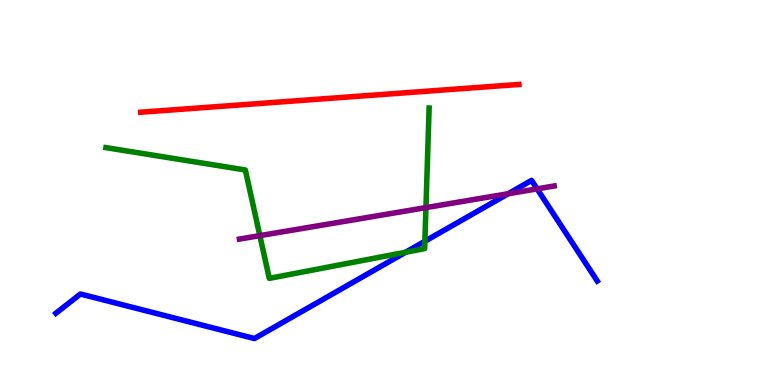[{'lines': ['blue', 'red'], 'intersections': []}, {'lines': ['green', 'red'], 'intersections': []}, {'lines': ['purple', 'red'], 'intersections': []}, {'lines': ['blue', 'green'], 'intersections': [{'x': 5.23, 'y': 3.45}, {'x': 5.48, 'y': 3.73}]}, {'lines': ['blue', 'purple'], 'intersections': [{'x': 6.56, 'y': 4.97}, {'x': 6.93, 'y': 5.09}]}, {'lines': ['green', 'purple'], 'intersections': [{'x': 3.35, 'y': 3.88}, {'x': 5.5, 'y': 4.61}]}]